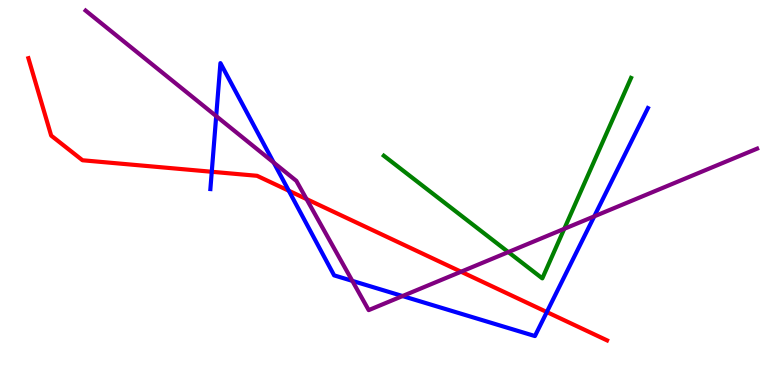[{'lines': ['blue', 'red'], 'intersections': [{'x': 2.73, 'y': 5.54}, {'x': 3.73, 'y': 5.05}, {'x': 7.06, 'y': 1.89}]}, {'lines': ['green', 'red'], 'intersections': []}, {'lines': ['purple', 'red'], 'intersections': [{'x': 3.96, 'y': 4.83}, {'x': 5.95, 'y': 2.94}]}, {'lines': ['blue', 'green'], 'intersections': []}, {'lines': ['blue', 'purple'], 'intersections': [{'x': 2.79, 'y': 6.98}, {'x': 3.53, 'y': 5.78}, {'x': 4.55, 'y': 2.7}, {'x': 5.19, 'y': 2.31}, {'x': 7.67, 'y': 4.38}]}, {'lines': ['green', 'purple'], 'intersections': [{'x': 6.56, 'y': 3.45}, {'x': 7.28, 'y': 4.06}]}]